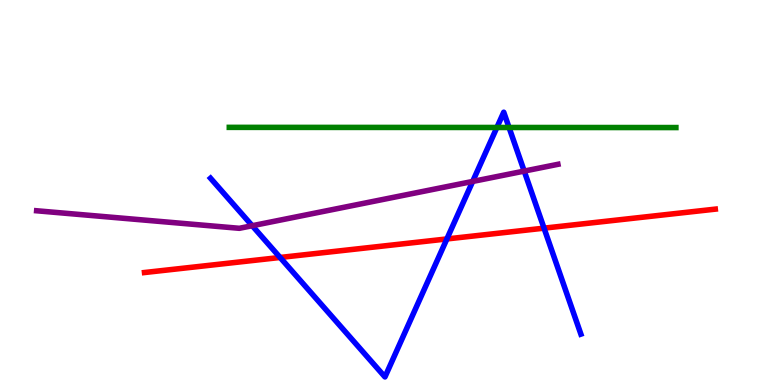[{'lines': ['blue', 'red'], 'intersections': [{'x': 3.61, 'y': 3.31}, {'x': 5.77, 'y': 3.79}, {'x': 7.02, 'y': 4.07}]}, {'lines': ['green', 'red'], 'intersections': []}, {'lines': ['purple', 'red'], 'intersections': []}, {'lines': ['blue', 'green'], 'intersections': [{'x': 6.41, 'y': 6.69}, {'x': 6.57, 'y': 6.69}]}, {'lines': ['blue', 'purple'], 'intersections': [{'x': 3.25, 'y': 4.14}, {'x': 6.1, 'y': 5.29}, {'x': 6.76, 'y': 5.56}]}, {'lines': ['green', 'purple'], 'intersections': []}]